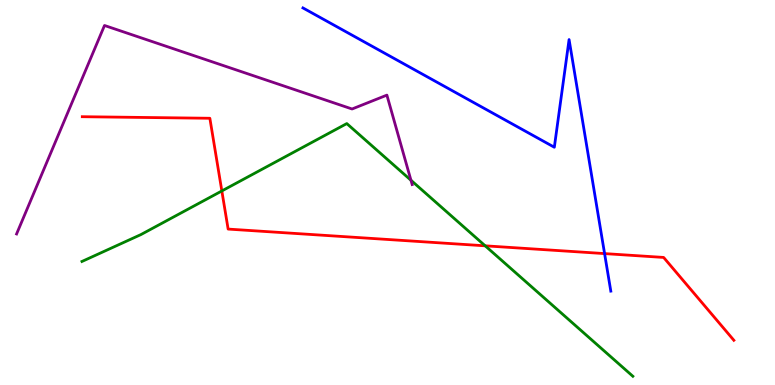[{'lines': ['blue', 'red'], 'intersections': [{'x': 7.8, 'y': 3.41}]}, {'lines': ['green', 'red'], 'intersections': [{'x': 2.86, 'y': 5.04}, {'x': 6.26, 'y': 3.62}]}, {'lines': ['purple', 'red'], 'intersections': []}, {'lines': ['blue', 'green'], 'intersections': []}, {'lines': ['blue', 'purple'], 'intersections': []}, {'lines': ['green', 'purple'], 'intersections': [{'x': 5.3, 'y': 5.32}]}]